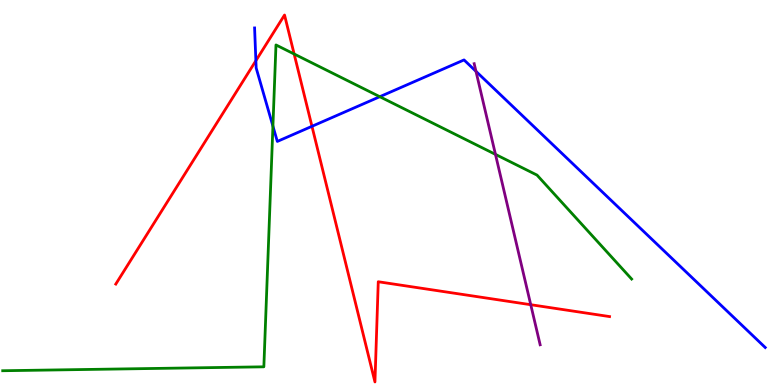[{'lines': ['blue', 'red'], 'intersections': [{'x': 3.3, 'y': 8.42}, {'x': 4.03, 'y': 6.72}]}, {'lines': ['green', 'red'], 'intersections': [{'x': 3.8, 'y': 8.6}]}, {'lines': ['purple', 'red'], 'intersections': [{'x': 6.85, 'y': 2.09}]}, {'lines': ['blue', 'green'], 'intersections': [{'x': 3.52, 'y': 6.72}, {'x': 4.9, 'y': 7.49}]}, {'lines': ['blue', 'purple'], 'intersections': [{'x': 6.14, 'y': 8.15}]}, {'lines': ['green', 'purple'], 'intersections': [{'x': 6.39, 'y': 5.99}]}]